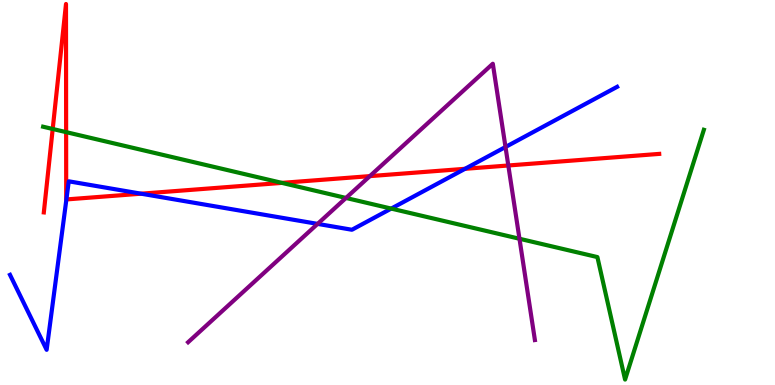[{'lines': ['blue', 'red'], 'intersections': [{'x': 0.857, 'y': 4.82}, {'x': 1.82, 'y': 4.97}, {'x': 6.0, 'y': 5.62}]}, {'lines': ['green', 'red'], 'intersections': [{'x': 0.68, 'y': 6.65}, {'x': 0.853, 'y': 6.57}, {'x': 3.64, 'y': 5.25}]}, {'lines': ['purple', 'red'], 'intersections': [{'x': 4.77, 'y': 5.43}, {'x': 6.56, 'y': 5.7}]}, {'lines': ['blue', 'green'], 'intersections': [{'x': 5.05, 'y': 4.58}]}, {'lines': ['blue', 'purple'], 'intersections': [{'x': 4.1, 'y': 4.18}, {'x': 6.52, 'y': 6.18}]}, {'lines': ['green', 'purple'], 'intersections': [{'x': 4.46, 'y': 4.86}, {'x': 6.7, 'y': 3.8}]}]